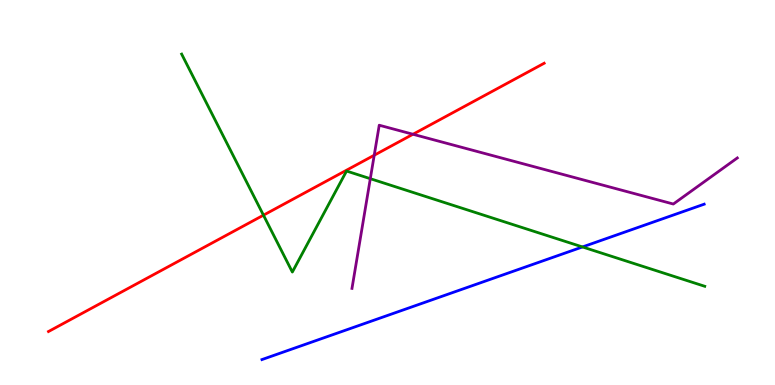[{'lines': ['blue', 'red'], 'intersections': []}, {'lines': ['green', 'red'], 'intersections': [{'x': 3.4, 'y': 4.41}]}, {'lines': ['purple', 'red'], 'intersections': [{'x': 4.83, 'y': 5.97}, {'x': 5.33, 'y': 6.51}]}, {'lines': ['blue', 'green'], 'intersections': [{'x': 7.52, 'y': 3.59}]}, {'lines': ['blue', 'purple'], 'intersections': []}, {'lines': ['green', 'purple'], 'intersections': [{'x': 4.78, 'y': 5.36}]}]